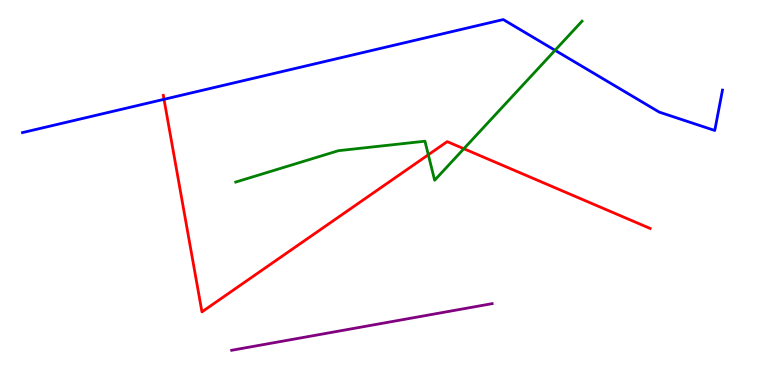[{'lines': ['blue', 'red'], 'intersections': [{'x': 2.12, 'y': 7.42}]}, {'lines': ['green', 'red'], 'intersections': [{'x': 5.53, 'y': 5.98}, {'x': 5.99, 'y': 6.14}]}, {'lines': ['purple', 'red'], 'intersections': []}, {'lines': ['blue', 'green'], 'intersections': [{'x': 7.16, 'y': 8.69}]}, {'lines': ['blue', 'purple'], 'intersections': []}, {'lines': ['green', 'purple'], 'intersections': []}]